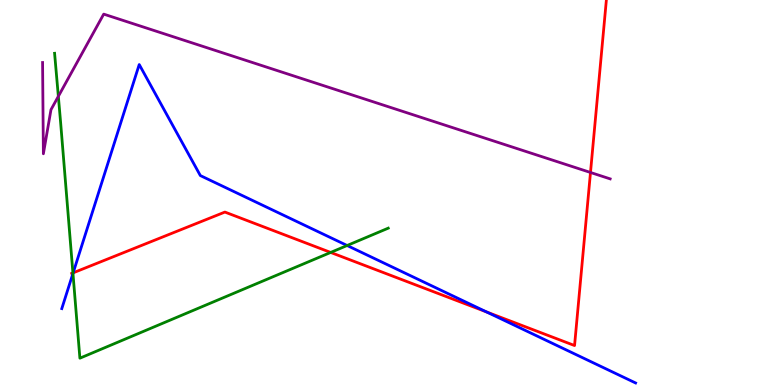[{'lines': ['blue', 'red'], 'intersections': [{'x': 0.944, 'y': 2.91}, {'x': 6.28, 'y': 1.9}]}, {'lines': ['green', 'red'], 'intersections': [{'x': 0.941, 'y': 2.91}, {'x': 4.27, 'y': 3.44}]}, {'lines': ['purple', 'red'], 'intersections': [{'x': 7.62, 'y': 5.52}]}, {'lines': ['blue', 'green'], 'intersections': [{'x': 0.941, 'y': 2.9}, {'x': 4.48, 'y': 3.62}]}, {'lines': ['blue', 'purple'], 'intersections': []}, {'lines': ['green', 'purple'], 'intersections': [{'x': 0.753, 'y': 7.5}]}]